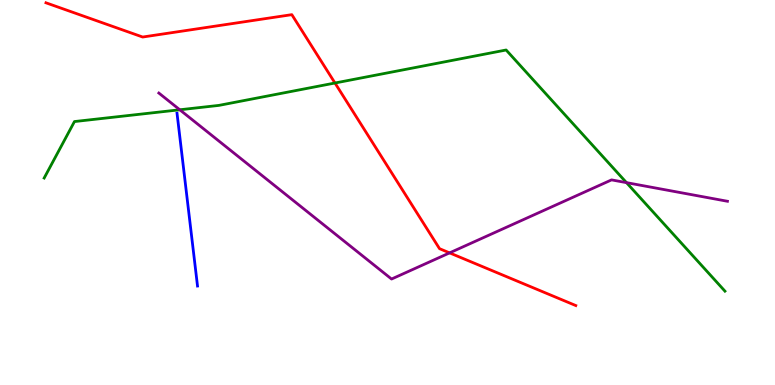[{'lines': ['blue', 'red'], 'intersections': []}, {'lines': ['green', 'red'], 'intersections': [{'x': 4.32, 'y': 7.84}]}, {'lines': ['purple', 'red'], 'intersections': [{'x': 5.8, 'y': 3.43}]}, {'lines': ['blue', 'green'], 'intersections': []}, {'lines': ['blue', 'purple'], 'intersections': []}, {'lines': ['green', 'purple'], 'intersections': [{'x': 2.32, 'y': 7.15}, {'x': 8.08, 'y': 5.26}]}]